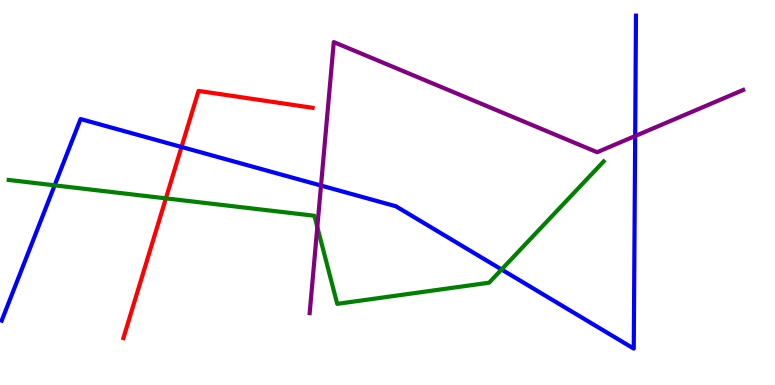[{'lines': ['blue', 'red'], 'intersections': [{'x': 2.34, 'y': 6.18}]}, {'lines': ['green', 'red'], 'intersections': [{'x': 2.14, 'y': 4.85}]}, {'lines': ['purple', 'red'], 'intersections': []}, {'lines': ['blue', 'green'], 'intersections': [{'x': 0.705, 'y': 5.19}, {'x': 6.47, 'y': 3.0}]}, {'lines': ['blue', 'purple'], 'intersections': [{'x': 4.14, 'y': 5.18}, {'x': 8.2, 'y': 6.47}]}, {'lines': ['green', 'purple'], 'intersections': [{'x': 4.09, 'y': 4.1}]}]